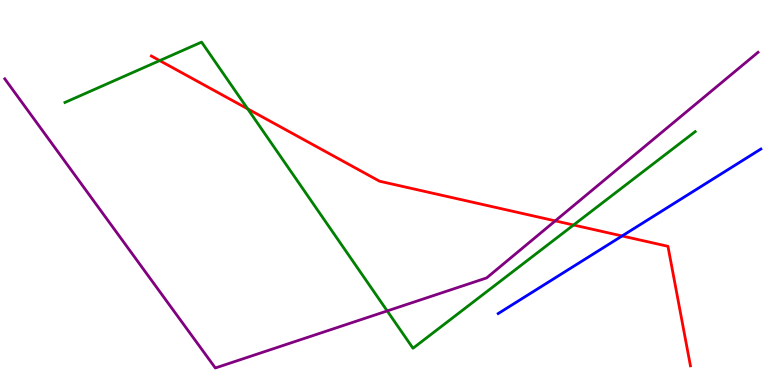[{'lines': ['blue', 'red'], 'intersections': [{'x': 8.03, 'y': 3.87}]}, {'lines': ['green', 'red'], 'intersections': [{'x': 2.06, 'y': 8.43}, {'x': 3.2, 'y': 7.17}, {'x': 7.4, 'y': 4.16}]}, {'lines': ['purple', 'red'], 'intersections': [{'x': 7.16, 'y': 4.26}]}, {'lines': ['blue', 'green'], 'intersections': []}, {'lines': ['blue', 'purple'], 'intersections': []}, {'lines': ['green', 'purple'], 'intersections': [{'x': 5.0, 'y': 1.92}]}]